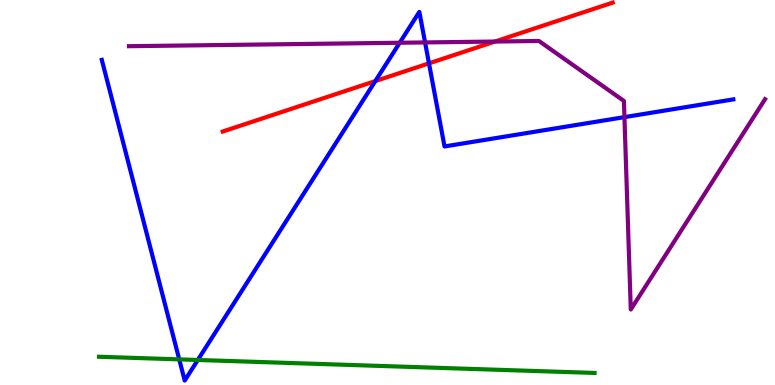[{'lines': ['blue', 'red'], 'intersections': [{'x': 4.84, 'y': 7.89}, {'x': 5.54, 'y': 8.35}]}, {'lines': ['green', 'red'], 'intersections': []}, {'lines': ['purple', 'red'], 'intersections': [{'x': 6.39, 'y': 8.92}]}, {'lines': ['blue', 'green'], 'intersections': [{'x': 2.31, 'y': 0.666}, {'x': 2.55, 'y': 0.65}]}, {'lines': ['blue', 'purple'], 'intersections': [{'x': 5.16, 'y': 8.89}, {'x': 5.48, 'y': 8.9}, {'x': 8.06, 'y': 6.96}]}, {'lines': ['green', 'purple'], 'intersections': []}]